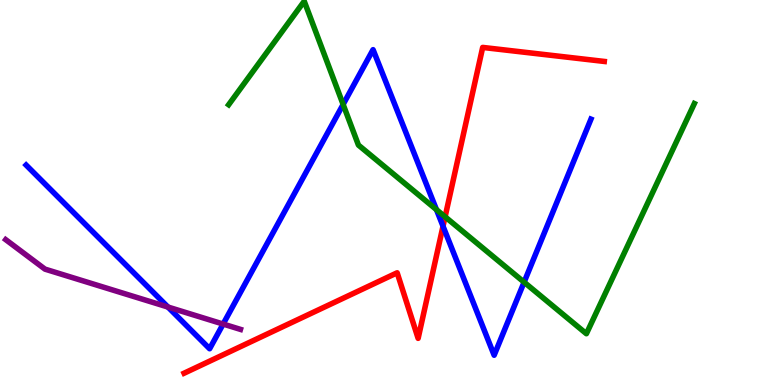[{'lines': ['blue', 'red'], 'intersections': [{'x': 5.72, 'y': 4.12}]}, {'lines': ['green', 'red'], 'intersections': [{'x': 5.74, 'y': 4.37}]}, {'lines': ['purple', 'red'], 'intersections': []}, {'lines': ['blue', 'green'], 'intersections': [{'x': 4.43, 'y': 7.29}, {'x': 5.63, 'y': 4.55}, {'x': 6.76, 'y': 2.67}]}, {'lines': ['blue', 'purple'], 'intersections': [{'x': 2.17, 'y': 2.02}, {'x': 2.88, 'y': 1.58}]}, {'lines': ['green', 'purple'], 'intersections': []}]